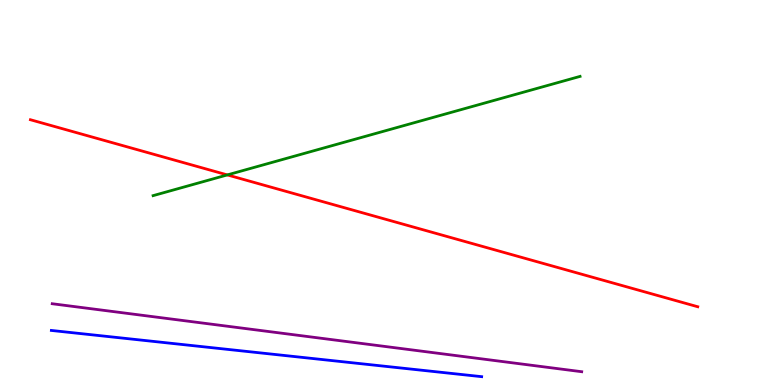[{'lines': ['blue', 'red'], 'intersections': []}, {'lines': ['green', 'red'], 'intersections': [{'x': 2.93, 'y': 5.46}]}, {'lines': ['purple', 'red'], 'intersections': []}, {'lines': ['blue', 'green'], 'intersections': []}, {'lines': ['blue', 'purple'], 'intersections': []}, {'lines': ['green', 'purple'], 'intersections': []}]